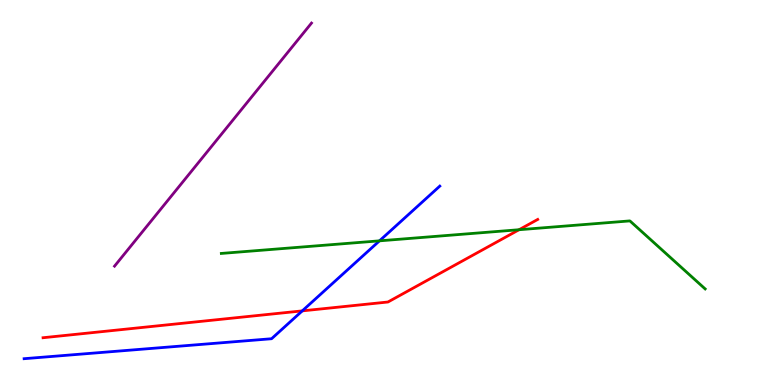[{'lines': ['blue', 'red'], 'intersections': [{'x': 3.9, 'y': 1.93}]}, {'lines': ['green', 'red'], 'intersections': [{'x': 6.7, 'y': 4.03}]}, {'lines': ['purple', 'red'], 'intersections': []}, {'lines': ['blue', 'green'], 'intersections': [{'x': 4.9, 'y': 3.74}]}, {'lines': ['blue', 'purple'], 'intersections': []}, {'lines': ['green', 'purple'], 'intersections': []}]